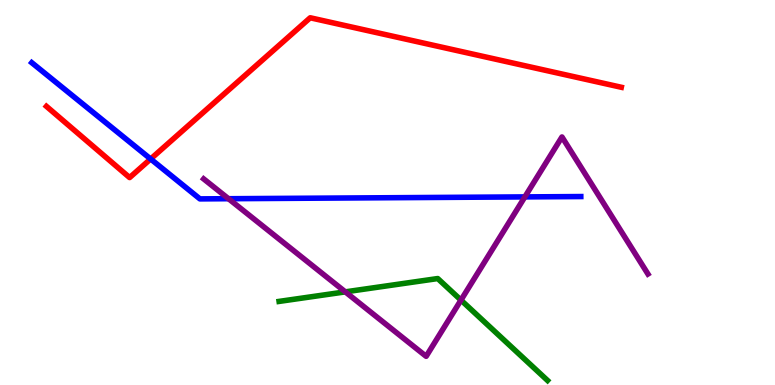[{'lines': ['blue', 'red'], 'intersections': [{'x': 1.94, 'y': 5.87}]}, {'lines': ['green', 'red'], 'intersections': []}, {'lines': ['purple', 'red'], 'intersections': []}, {'lines': ['blue', 'green'], 'intersections': []}, {'lines': ['blue', 'purple'], 'intersections': [{'x': 2.95, 'y': 4.84}, {'x': 6.77, 'y': 4.89}]}, {'lines': ['green', 'purple'], 'intersections': [{'x': 4.46, 'y': 2.42}, {'x': 5.95, 'y': 2.2}]}]